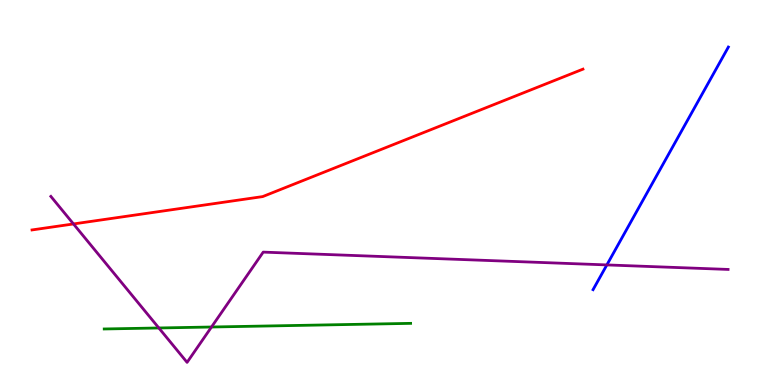[{'lines': ['blue', 'red'], 'intersections': []}, {'lines': ['green', 'red'], 'intersections': []}, {'lines': ['purple', 'red'], 'intersections': [{'x': 0.948, 'y': 4.18}]}, {'lines': ['blue', 'green'], 'intersections': []}, {'lines': ['blue', 'purple'], 'intersections': [{'x': 7.83, 'y': 3.12}]}, {'lines': ['green', 'purple'], 'intersections': [{'x': 2.05, 'y': 1.48}, {'x': 2.73, 'y': 1.51}]}]